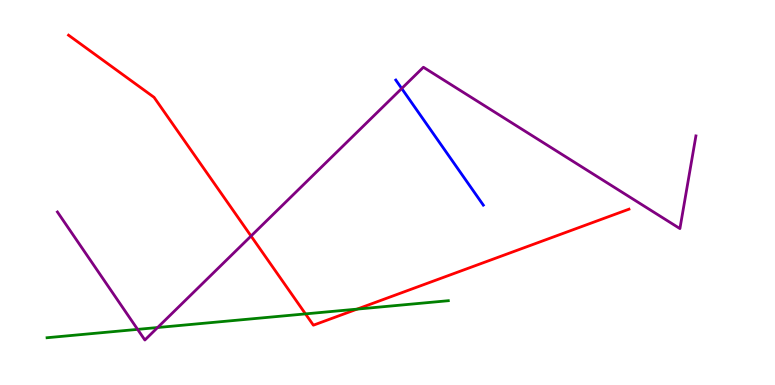[{'lines': ['blue', 'red'], 'intersections': []}, {'lines': ['green', 'red'], 'intersections': [{'x': 3.94, 'y': 1.85}, {'x': 4.61, 'y': 1.97}]}, {'lines': ['purple', 'red'], 'intersections': [{'x': 3.24, 'y': 3.87}]}, {'lines': ['blue', 'green'], 'intersections': []}, {'lines': ['blue', 'purple'], 'intersections': [{'x': 5.18, 'y': 7.7}]}, {'lines': ['green', 'purple'], 'intersections': [{'x': 1.78, 'y': 1.44}, {'x': 2.03, 'y': 1.49}]}]